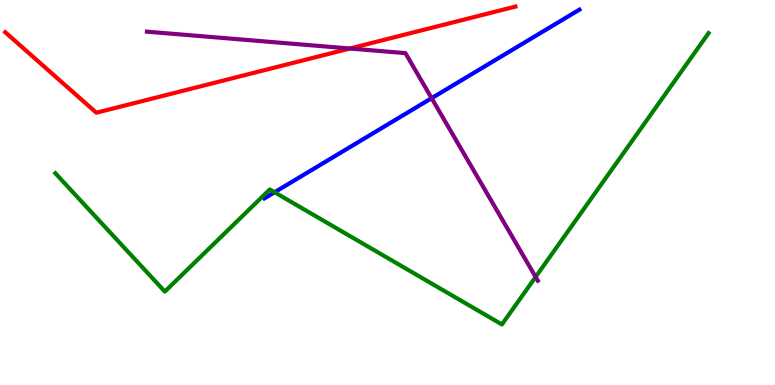[{'lines': ['blue', 'red'], 'intersections': []}, {'lines': ['green', 'red'], 'intersections': []}, {'lines': ['purple', 'red'], 'intersections': [{'x': 4.51, 'y': 8.74}]}, {'lines': ['blue', 'green'], 'intersections': [{'x': 3.54, 'y': 5.01}]}, {'lines': ['blue', 'purple'], 'intersections': [{'x': 5.57, 'y': 7.45}]}, {'lines': ['green', 'purple'], 'intersections': [{'x': 6.91, 'y': 2.81}]}]